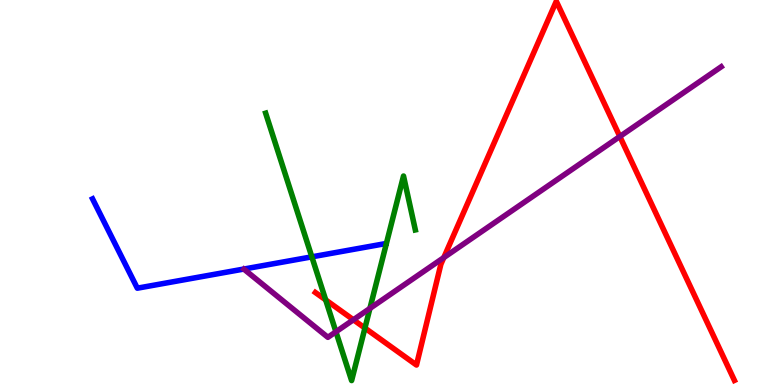[{'lines': ['blue', 'red'], 'intersections': []}, {'lines': ['green', 'red'], 'intersections': [{'x': 4.2, 'y': 2.21}, {'x': 4.71, 'y': 1.48}]}, {'lines': ['purple', 'red'], 'intersections': [{'x': 4.56, 'y': 1.69}, {'x': 5.73, 'y': 3.31}, {'x': 8.0, 'y': 6.45}]}, {'lines': ['blue', 'green'], 'intersections': [{'x': 4.02, 'y': 3.33}]}, {'lines': ['blue', 'purple'], 'intersections': []}, {'lines': ['green', 'purple'], 'intersections': [{'x': 4.33, 'y': 1.38}, {'x': 4.77, 'y': 1.99}]}]